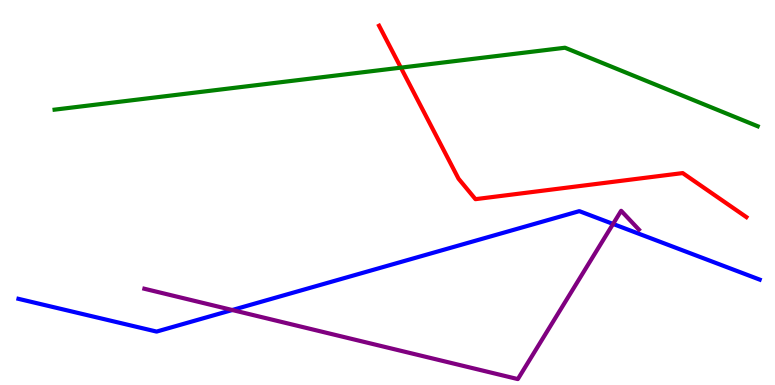[{'lines': ['blue', 'red'], 'intersections': []}, {'lines': ['green', 'red'], 'intersections': [{'x': 5.17, 'y': 8.24}]}, {'lines': ['purple', 'red'], 'intersections': []}, {'lines': ['blue', 'green'], 'intersections': []}, {'lines': ['blue', 'purple'], 'intersections': [{'x': 3.0, 'y': 1.95}, {'x': 7.91, 'y': 4.18}]}, {'lines': ['green', 'purple'], 'intersections': []}]